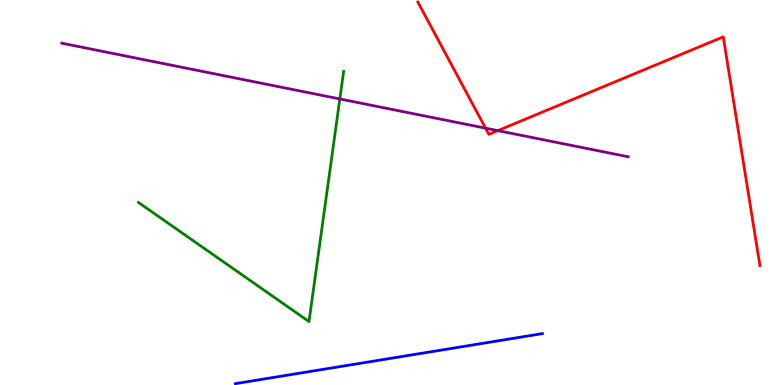[{'lines': ['blue', 'red'], 'intersections': []}, {'lines': ['green', 'red'], 'intersections': []}, {'lines': ['purple', 'red'], 'intersections': [{'x': 6.27, 'y': 6.67}, {'x': 6.42, 'y': 6.61}]}, {'lines': ['blue', 'green'], 'intersections': []}, {'lines': ['blue', 'purple'], 'intersections': []}, {'lines': ['green', 'purple'], 'intersections': [{'x': 4.38, 'y': 7.43}]}]